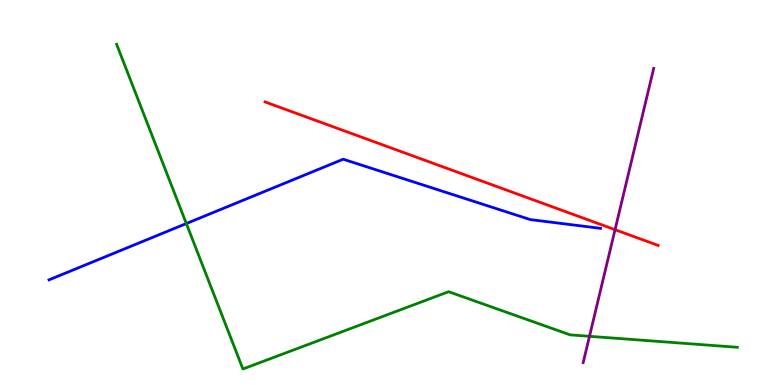[{'lines': ['blue', 'red'], 'intersections': []}, {'lines': ['green', 'red'], 'intersections': []}, {'lines': ['purple', 'red'], 'intersections': [{'x': 7.94, 'y': 4.03}]}, {'lines': ['blue', 'green'], 'intersections': [{'x': 2.4, 'y': 4.19}]}, {'lines': ['blue', 'purple'], 'intersections': []}, {'lines': ['green', 'purple'], 'intersections': [{'x': 7.61, 'y': 1.26}]}]